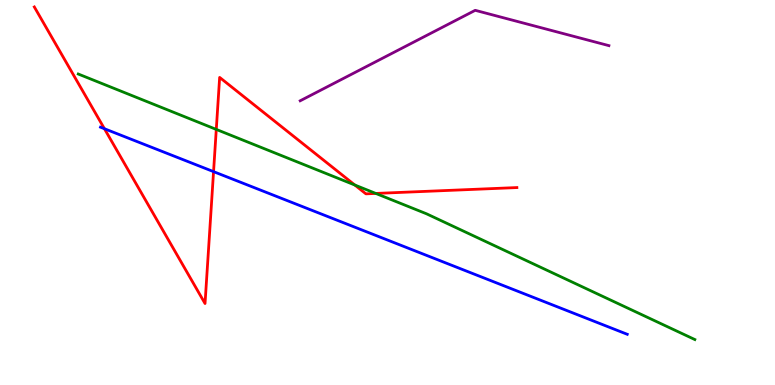[{'lines': ['blue', 'red'], 'intersections': [{'x': 1.35, 'y': 6.66}, {'x': 2.76, 'y': 5.54}]}, {'lines': ['green', 'red'], 'intersections': [{'x': 2.79, 'y': 6.64}, {'x': 4.58, 'y': 5.19}, {'x': 4.85, 'y': 4.98}]}, {'lines': ['purple', 'red'], 'intersections': []}, {'lines': ['blue', 'green'], 'intersections': []}, {'lines': ['blue', 'purple'], 'intersections': []}, {'lines': ['green', 'purple'], 'intersections': []}]